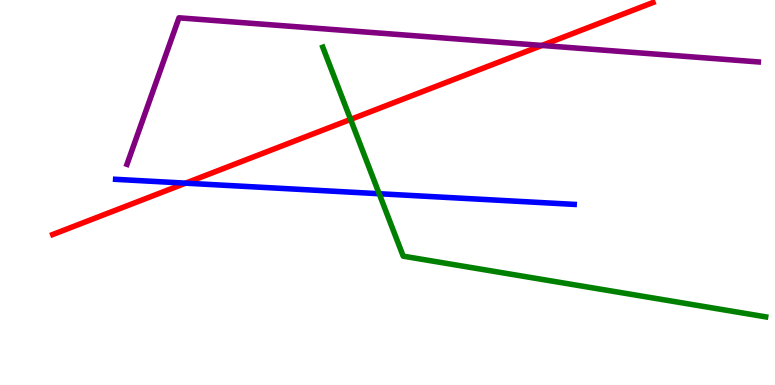[{'lines': ['blue', 'red'], 'intersections': [{'x': 2.4, 'y': 5.24}]}, {'lines': ['green', 'red'], 'intersections': [{'x': 4.52, 'y': 6.9}]}, {'lines': ['purple', 'red'], 'intersections': [{'x': 6.99, 'y': 8.82}]}, {'lines': ['blue', 'green'], 'intersections': [{'x': 4.89, 'y': 4.97}]}, {'lines': ['blue', 'purple'], 'intersections': []}, {'lines': ['green', 'purple'], 'intersections': []}]